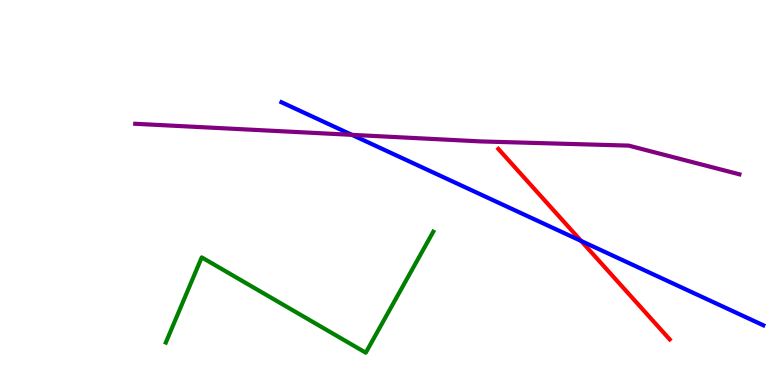[{'lines': ['blue', 'red'], 'intersections': [{'x': 7.5, 'y': 3.74}]}, {'lines': ['green', 'red'], 'intersections': []}, {'lines': ['purple', 'red'], 'intersections': []}, {'lines': ['blue', 'green'], 'intersections': []}, {'lines': ['blue', 'purple'], 'intersections': [{'x': 4.54, 'y': 6.5}]}, {'lines': ['green', 'purple'], 'intersections': []}]